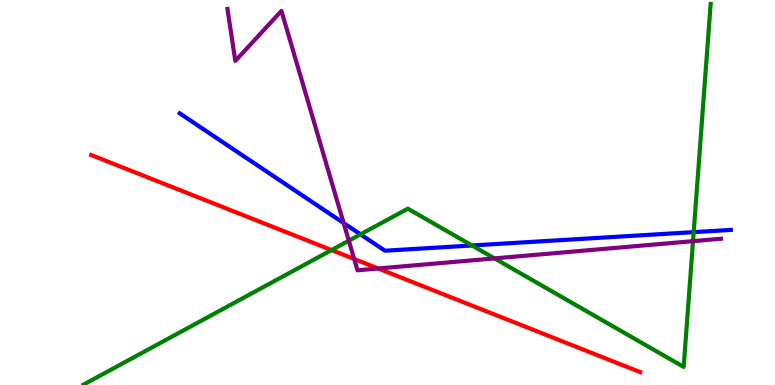[{'lines': ['blue', 'red'], 'intersections': []}, {'lines': ['green', 'red'], 'intersections': [{'x': 4.28, 'y': 3.5}]}, {'lines': ['purple', 'red'], 'intersections': [{'x': 4.57, 'y': 3.27}, {'x': 4.88, 'y': 3.03}]}, {'lines': ['blue', 'green'], 'intersections': [{'x': 4.65, 'y': 3.91}, {'x': 6.09, 'y': 3.62}, {'x': 8.95, 'y': 3.97}]}, {'lines': ['blue', 'purple'], 'intersections': [{'x': 4.43, 'y': 4.21}]}, {'lines': ['green', 'purple'], 'intersections': [{'x': 4.5, 'y': 3.75}, {'x': 6.38, 'y': 3.29}, {'x': 8.94, 'y': 3.74}]}]